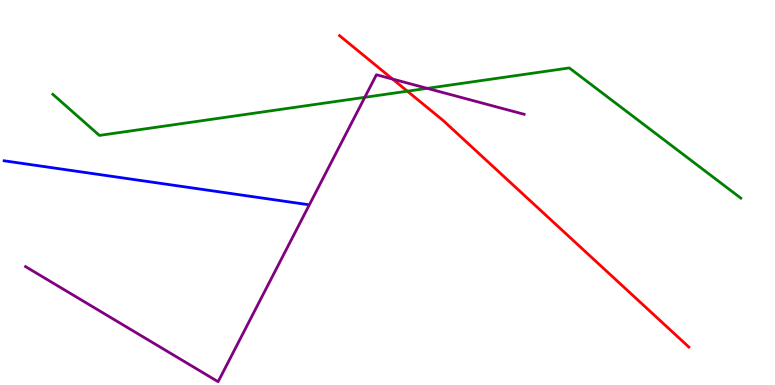[{'lines': ['blue', 'red'], 'intersections': []}, {'lines': ['green', 'red'], 'intersections': [{'x': 5.26, 'y': 7.63}]}, {'lines': ['purple', 'red'], 'intersections': [{'x': 5.07, 'y': 7.95}]}, {'lines': ['blue', 'green'], 'intersections': []}, {'lines': ['blue', 'purple'], 'intersections': []}, {'lines': ['green', 'purple'], 'intersections': [{'x': 4.71, 'y': 7.47}, {'x': 5.51, 'y': 7.71}]}]